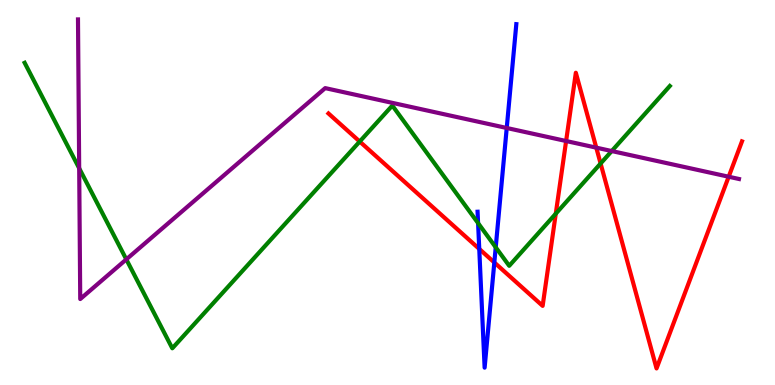[{'lines': ['blue', 'red'], 'intersections': [{'x': 6.18, 'y': 3.53}, {'x': 6.38, 'y': 3.18}]}, {'lines': ['green', 'red'], 'intersections': [{'x': 4.64, 'y': 6.32}, {'x': 7.17, 'y': 4.45}, {'x': 7.75, 'y': 5.75}]}, {'lines': ['purple', 'red'], 'intersections': [{'x': 7.3, 'y': 6.34}, {'x': 7.69, 'y': 6.16}, {'x': 9.4, 'y': 5.41}]}, {'lines': ['blue', 'green'], 'intersections': [{'x': 6.17, 'y': 4.2}, {'x': 6.4, 'y': 3.58}]}, {'lines': ['blue', 'purple'], 'intersections': [{'x': 6.54, 'y': 6.68}]}, {'lines': ['green', 'purple'], 'intersections': [{'x': 1.02, 'y': 5.63}, {'x': 1.63, 'y': 3.26}, {'x': 7.89, 'y': 6.08}]}]